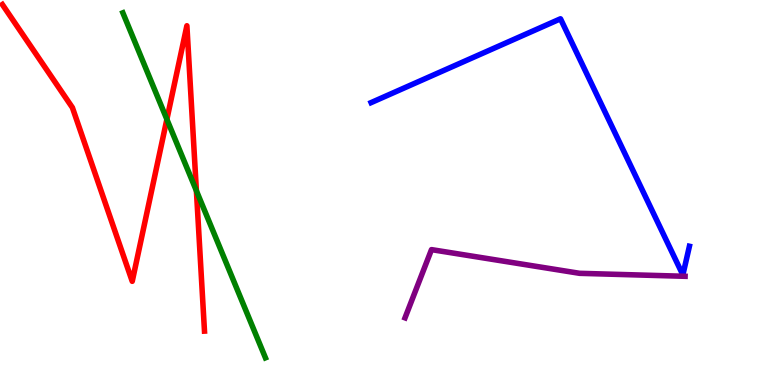[{'lines': ['blue', 'red'], 'intersections': []}, {'lines': ['green', 'red'], 'intersections': [{'x': 2.15, 'y': 6.9}, {'x': 2.53, 'y': 5.05}]}, {'lines': ['purple', 'red'], 'intersections': []}, {'lines': ['blue', 'green'], 'intersections': []}, {'lines': ['blue', 'purple'], 'intersections': []}, {'lines': ['green', 'purple'], 'intersections': []}]